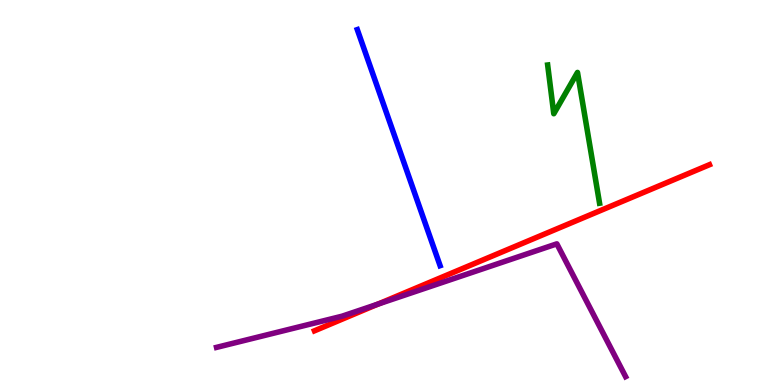[{'lines': ['blue', 'red'], 'intersections': []}, {'lines': ['green', 'red'], 'intersections': []}, {'lines': ['purple', 'red'], 'intersections': [{'x': 4.88, 'y': 2.1}]}, {'lines': ['blue', 'green'], 'intersections': []}, {'lines': ['blue', 'purple'], 'intersections': []}, {'lines': ['green', 'purple'], 'intersections': []}]